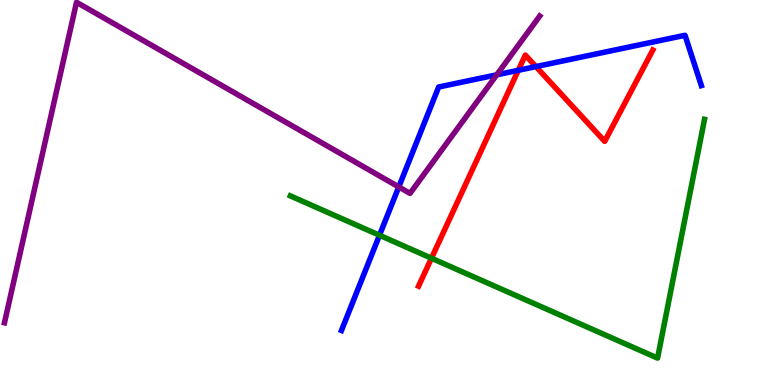[{'lines': ['blue', 'red'], 'intersections': [{'x': 6.69, 'y': 8.17}, {'x': 6.92, 'y': 8.27}]}, {'lines': ['green', 'red'], 'intersections': [{'x': 5.57, 'y': 3.29}]}, {'lines': ['purple', 'red'], 'intersections': []}, {'lines': ['blue', 'green'], 'intersections': [{'x': 4.9, 'y': 3.89}]}, {'lines': ['blue', 'purple'], 'intersections': [{'x': 5.15, 'y': 5.14}, {'x': 6.41, 'y': 8.06}]}, {'lines': ['green', 'purple'], 'intersections': []}]